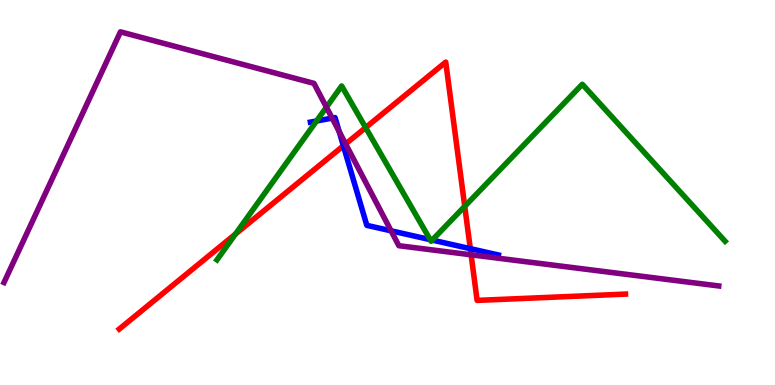[{'lines': ['blue', 'red'], 'intersections': [{'x': 4.43, 'y': 6.21}, {'x': 6.07, 'y': 3.54}]}, {'lines': ['green', 'red'], 'intersections': [{'x': 3.04, 'y': 3.92}, {'x': 4.72, 'y': 6.69}, {'x': 6.0, 'y': 4.64}]}, {'lines': ['purple', 'red'], 'intersections': [{'x': 4.46, 'y': 6.26}, {'x': 6.08, 'y': 3.38}]}, {'lines': ['blue', 'green'], 'intersections': [{'x': 4.08, 'y': 6.86}, {'x': 5.55, 'y': 3.78}, {'x': 5.58, 'y': 3.76}]}, {'lines': ['blue', 'purple'], 'intersections': [{'x': 4.29, 'y': 6.93}, {'x': 4.38, 'y': 6.58}, {'x': 5.05, 'y': 4.0}]}, {'lines': ['green', 'purple'], 'intersections': [{'x': 4.21, 'y': 7.22}]}]